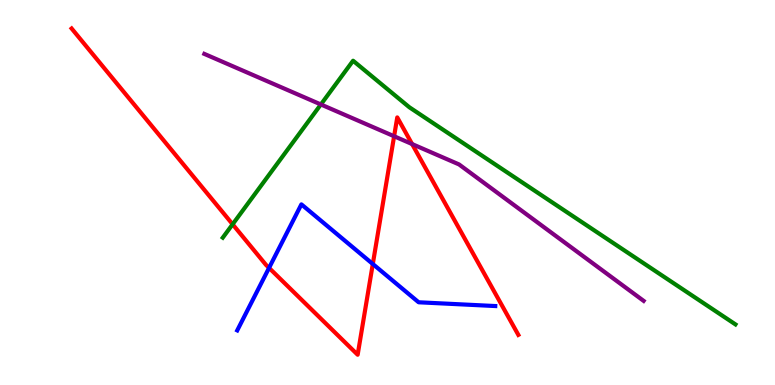[{'lines': ['blue', 'red'], 'intersections': [{'x': 3.47, 'y': 3.04}, {'x': 4.81, 'y': 3.14}]}, {'lines': ['green', 'red'], 'intersections': [{'x': 3.0, 'y': 4.17}]}, {'lines': ['purple', 'red'], 'intersections': [{'x': 5.09, 'y': 6.46}, {'x': 5.32, 'y': 6.26}]}, {'lines': ['blue', 'green'], 'intersections': []}, {'lines': ['blue', 'purple'], 'intersections': []}, {'lines': ['green', 'purple'], 'intersections': [{'x': 4.14, 'y': 7.29}]}]